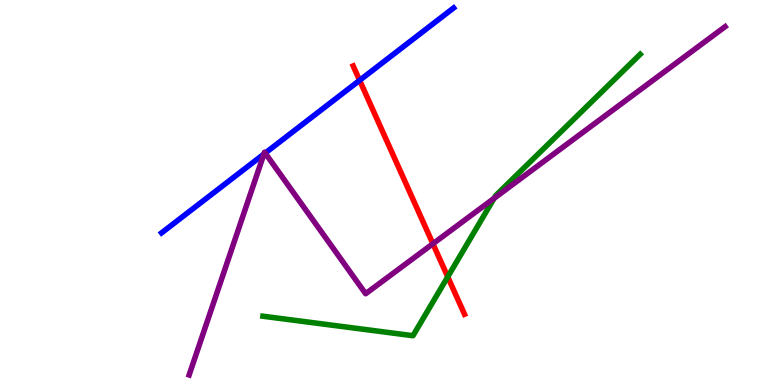[{'lines': ['blue', 'red'], 'intersections': [{'x': 4.64, 'y': 7.91}]}, {'lines': ['green', 'red'], 'intersections': [{'x': 5.78, 'y': 2.81}]}, {'lines': ['purple', 'red'], 'intersections': [{'x': 5.59, 'y': 3.67}]}, {'lines': ['blue', 'green'], 'intersections': []}, {'lines': ['blue', 'purple'], 'intersections': [{'x': 3.41, 'y': 6.0}, {'x': 3.42, 'y': 6.02}]}, {'lines': ['green', 'purple'], 'intersections': [{'x': 6.38, 'y': 4.85}]}]